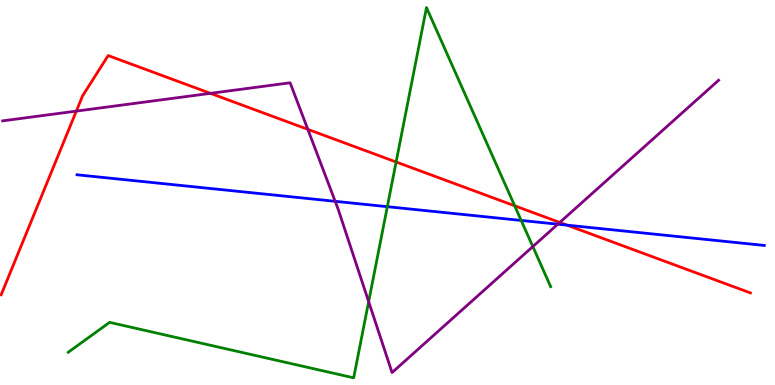[{'lines': ['blue', 'red'], 'intersections': [{'x': 7.32, 'y': 4.15}]}, {'lines': ['green', 'red'], 'intersections': [{'x': 5.11, 'y': 5.79}, {'x': 6.64, 'y': 4.65}]}, {'lines': ['purple', 'red'], 'intersections': [{'x': 0.985, 'y': 7.11}, {'x': 2.72, 'y': 7.58}, {'x': 3.97, 'y': 6.64}, {'x': 7.22, 'y': 4.22}]}, {'lines': ['blue', 'green'], 'intersections': [{'x': 5.0, 'y': 4.63}, {'x': 6.73, 'y': 4.27}]}, {'lines': ['blue', 'purple'], 'intersections': [{'x': 4.32, 'y': 4.77}, {'x': 7.2, 'y': 4.18}]}, {'lines': ['green', 'purple'], 'intersections': [{'x': 4.76, 'y': 2.17}, {'x': 6.88, 'y': 3.6}]}]